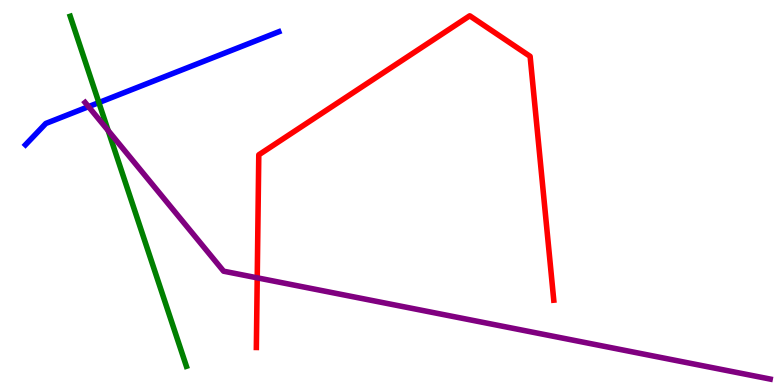[{'lines': ['blue', 'red'], 'intersections': []}, {'lines': ['green', 'red'], 'intersections': []}, {'lines': ['purple', 'red'], 'intersections': [{'x': 3.32, 'y': 2.78}]}, {'lines': ['blue', 'green'], 'intersections': [{'x': 1.28, 'y': 7.34}]}, {'lines': ['blue', 'purple'], 'intersections': [{'x': 1.14, 'y': 7.23}]}, {'lines': ['green', 'purple'], 'intersections': [{'x': 1.4, 'y': 6.61}]}]